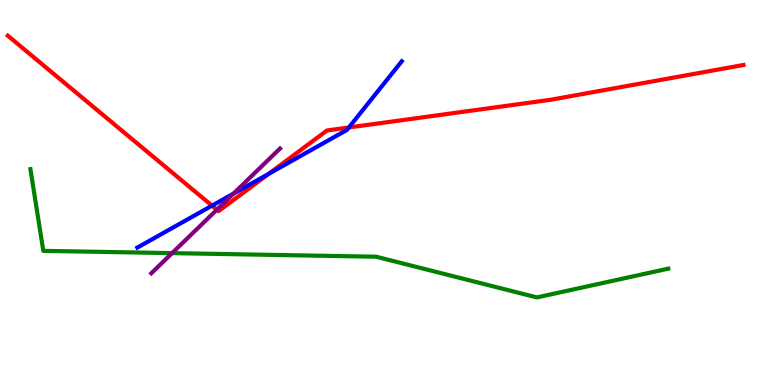[{'lines': ['blue', 'red'], 'intersections': [{'x': 2.74, 'y': 4.66}, {'x': 3.47, 'y': 5.48}, {'x': 4.5, 'y': 6.69}]}, {'lines': ['green', 'red'], 'intersections': []}, {'lines': ['purple', 'red'], 'intersections': [{'x': 2.8, 'y': 4.55}]}, {'lines': ['blue', 'green'], 'intersections': []}, {'lines': ['blue', 'purple'], 'intersections': [{'x': 3.01, 'y': 4.97}]}, {'lines': ['green', 'purple'], 'intersections': [{'x': 2.22, 'y': 3.43}]}]